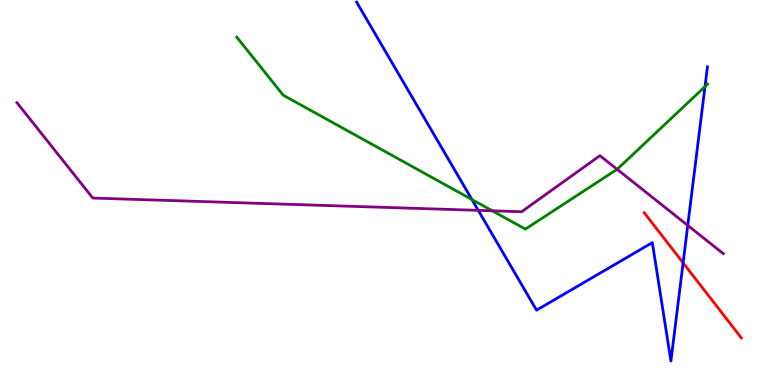[{'lines': ['blue', 'red'], 'intersections': [{'x': 8.81, 'y': 3.17}]}, {'lines': ['green', 'red'], 'intersections': []}, {'lines': ['purple', 'red'], 'intersections': []}, {'lines': ['blue', 'green'], 'intersections': [{'x': 6.09, 'y': 4.82}, {'x': 9.1, 'y': 7.75}]}, {'lines': ['blue', 'purple'], 'intersections': [{'x': 6.17, 'y': 4.54}, {'x': 8.87, 'y': 4.14}]}, {'lines': ['green', 'purple'], 'intersections': [{'x': 6.35, 'y': 4.52}, {'x': 7.96, 'y': 5.6}]}]